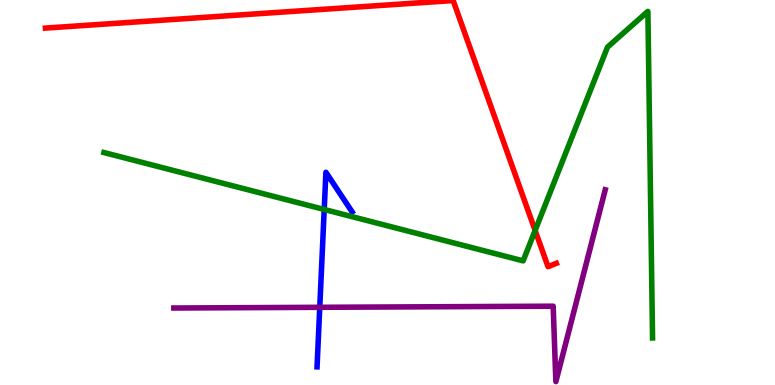[{'lines': ['blue', 'red'], 'intersections': []}, {'lines': ['green', 'red'], 'intersections': [{'x': 6.9, 'y': 4.01}]}, {'lines': ['purple', 'red'], 'intersections': []}, {'lines': ['blue', 'green'], 'intersections': [{'x': 4.18, 'y': 4.56}]}, {'lines': ['blue', 'purple'], 'intersections': [{'x': 4.13, 'y': 2.02}]}, {'lines': ['green', 'purple'], 'intersections': []}]